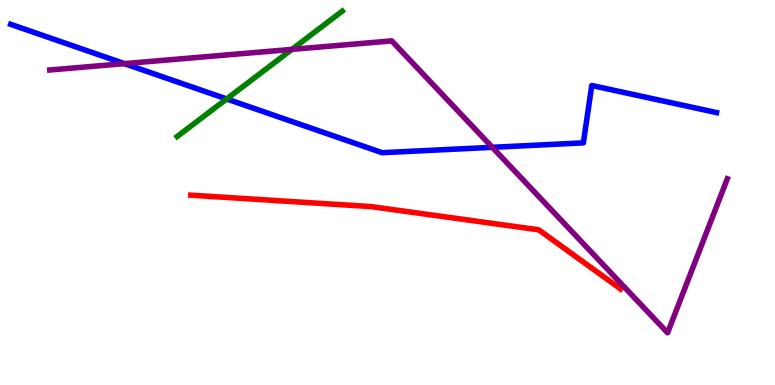[{'lines': ['blue', 'red'], 'intersections': []}, {'lines': ['green', 'red'], 'intersections': []}, {'lines': ['purple', 'red'], 'intersections': []}, {'lines': ['blue', 'green'], 'intersections': [{'x': 2.92, 'y': 7.43}]}, {'lines': ['blue', 'purple'], 'intersections': [{'x': 1.61, 'y': 8.35}, {'x': 6.35, 'y': 6.17}]}, {'lines': ['green', 'purple'], 'intersections': [{'x': 3.77, 'y': 8.72}]}]